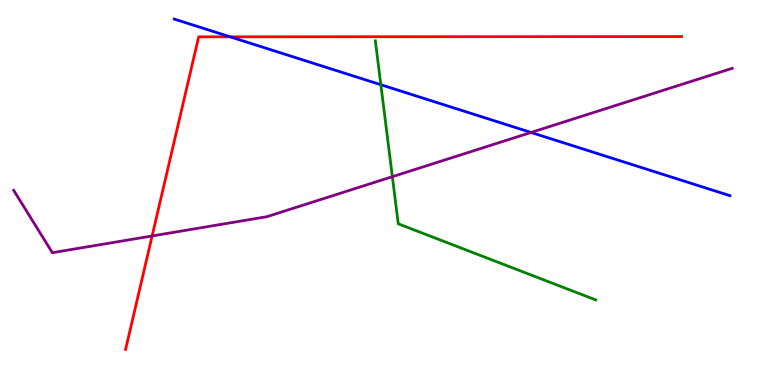[{'lines': ['blue', 'red'], 'intersections': [{'x': 2.97, 'y': 9.04}]}, {'lines': ['green', 'red'], 'intersections': []}, {'lines': ['purple', 'red'], 'intersections': [{'x': 1.96, 'y': 3.87}]}, {'lines': ['blue', 'green'], 'intersections': [{'x': 4.91, 'y': 7.8}]}, {'lines': ['blue', 'purple'], 'intersections': [{'x': 6.85, 'y': 6.56}]}, {'lines': ['green', 'purple'], 'intersections': [{'x': 5.06, 'y': 5.41}]}]